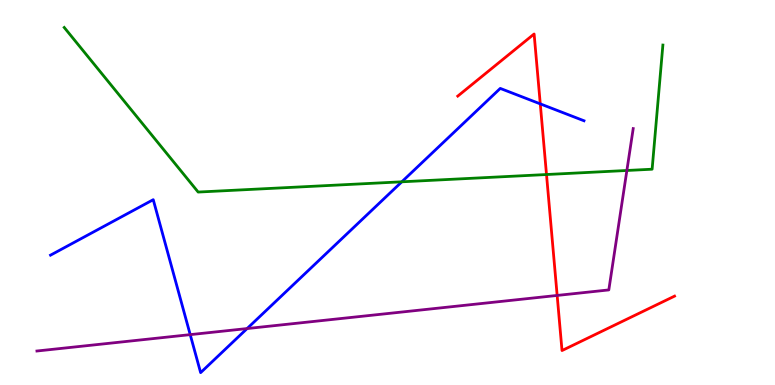[{'lines': ['blue', 'red'], 'intersections': [{'x': 6.97, 'y': 7.3}]}, {'lines': ['green', 'red'], 'intersections': [{'x': 7.05, 'y': 5.47}]}, {'lines': ['purple', 'red'], 'intersections': [{'x': 7.19, 'y': 2.33}]}, {'lines': ['blue', 'green'], 'intersections': [{'x': 5.18, 'y': 5.28}]}, {'lines': ['blue', 'purple'], 'intersections': [{'x': 2.45, 'y': 1.31}, {'x': 3.19, 'y': 1.47}]}, {'lines': ['green', 'purple'], 'intersections': [{'x': 8.09, 'y': 5.57}]}]